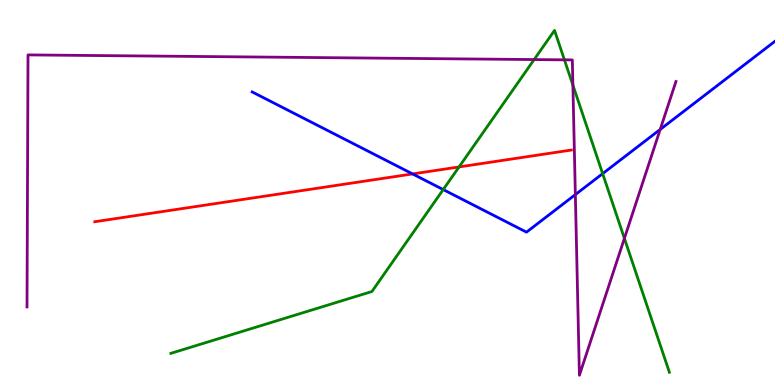[{'lines': ['blue', 'red'], 'intersections': [{'x': 5.32, 'y': 5.48}]}, {'lines': ['green', 'red'], 'intersections': [{'x': 5.92, 'y': 5.66}]}, {'lines': ['purple', 'red'], 'intersections': []}, {'lines': ['blue', 'green'], 'intersections': [{'x': 5.72, 'y': 5.08}, {'x': 7.78, 'y': 5.49}]}, {'lines': ['blue', 'purple'], 'intersections': [{'x': 7.42, 'y': 4.95}, {'x': 8.52, 'y': 6.64}]}, {'lines': ['green', 'purple'], 'intersections': [{'x': 6.89, 'y': 8.45}, {'x': 7.28, 'y': 8.45}, {'x': 7.39, 'y': 7.79}, {'x': 8.06, 'y': 3.81}]}]